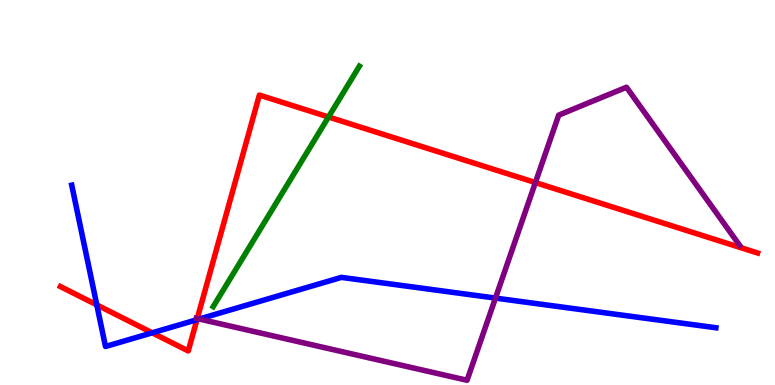[{'lines': ['blue', 'red'], 'intersections': [{'x': 1.25, 'y': 2.08}, {'x': 1.96, 'y': 1.36}, {'x': 2.54, 'y': 1.7}]}, {'lines': ['green', 'red'], 'intersections': [{'x': 4.24, 'y': 6.96}]}, {'lines': ['purple', 'red'], 'intersections': [{'x': 2.55, 'y': 1.73}, {'x': 6.91, 'y': 5.26}]}, {'lines': ['blue', 'green'], 'intersections': []}, {'lines': ['blue', 'purple'], 'intersections': [{'x': 2.57, 'y': 1.71}, {'x': 6.39, 'y': 2.26}]}, {'lines': ['green', 'purple'], 'intersections': []}]